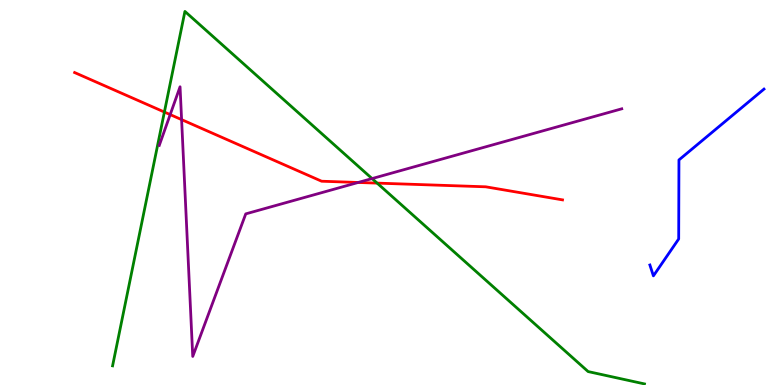[{'lines': ['blue', 'red'], 'intersections': []}, {'lines': ['green', 'red'], 'intersections': [{'x': 2.12, 'y': 7.09}, {'x': 4.87, 'y': 5.24}]}, {'lines': ['purple', 'red'], 'intersections': [{'x': 2.2, 'y': 7.02}, {'x': 2.34, 'y': 6.89}, {'x': 4.62, 'y': 5.26}]}, {'lines': ['blue', 'green'], 'intersections': []}, {'lines': ['blue', 'purple'], 'intersections': []}, {'lines': ['green', 'purple'], 'intersections': [{'x': 4.8, 'y': 5.36}]}]